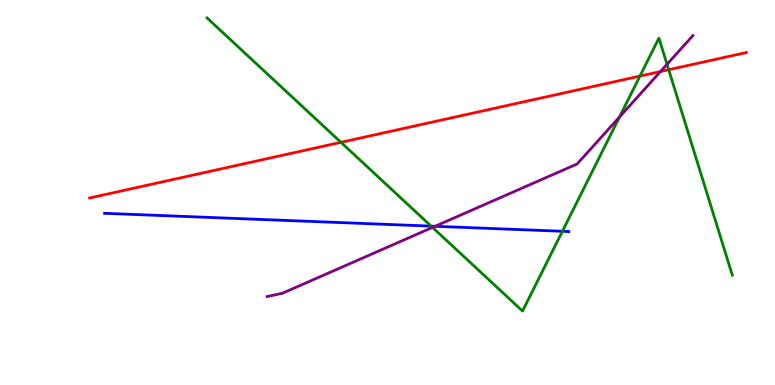[{'lines': ['blue', 'red'], 'intersections': []}, {'lines': ['green', 'red'], 'intersections': [{'x': 4.4, 'y': 6.3}, {'x': 8.26, 'y': 8.02}, {'x': 8.63, 'y': 8.19}]}, {'lines': ['purple', 'red'], 'intersections': [{'x': 8.52, 'y': 8.14}]}, {'lines': ['blue', 'green'], 'intersections': [{'x': 5.56, 'y': 4.13}, {'x': 7.26, 'y': 3.99}]}, {'lines': ['blue', 'purple'], 'intersections': [{'x': 5.61, 'y': 4.12}]}, {'lines': ['green', 'purple'], 'intersections': [{'x': 5.58, 'y': 4.09}, {'x': 7.99, 'y': 6.96}, {'x': 8.61, 'y': 8.33}]}]